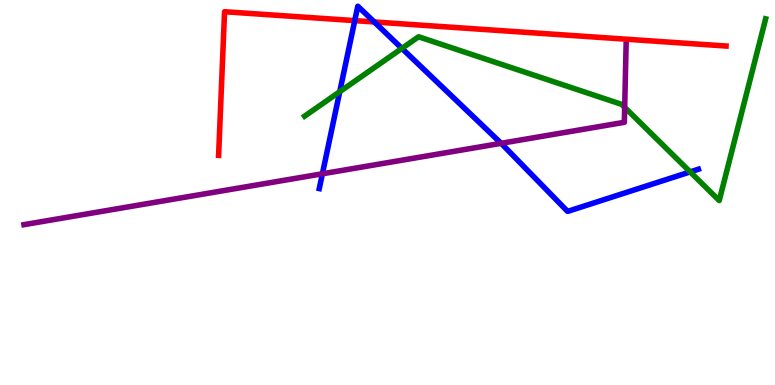[{'lines': ['blue', 'red'], 'intersections': [{'x': 4.58, 'y': 9.46}, {'x': 4.83, 'y': 9.43}]}, {'lines': ['green', 'red'], 'intersections': []}, {'lines': ['purple', 'red'], 'intersections': []}, {'lines': ['blue', 'green'], 'intersections': [{'x': 4.38, 'y': 7.62}, {'x': 5.19, 'y': 8.74}, {'x': 8.91, 'y': 5.54}]}, {'lines': ['blue', 'purple'], 'intersections': [{'x': 4.16, 'y': 5.49}, {'x': 6.47, 'y': 6.28}]}, {'lines': ['green', 'purple'], 'intersections': [{'x': 8.06, 'y': 7.21}]}]